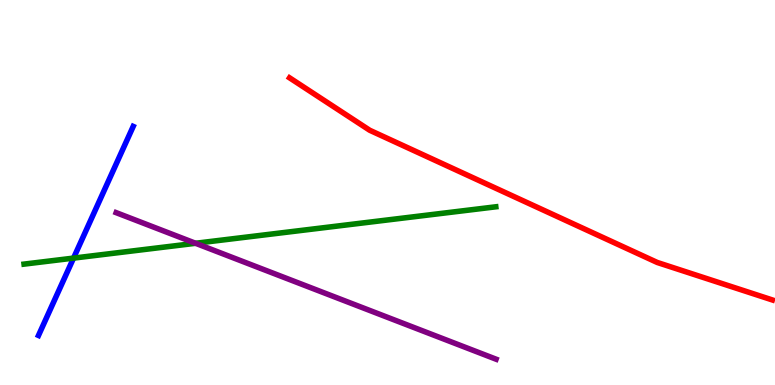[{'lines': ['blue', 'red'], 'intersections': []}, {'lines': ['green', 'red'], 'intersections': []}, {'lines': ['purple', 'red'], 'intersections': []}, {'lines': ['blue', 'green'], 'intersections': [{'x': 0.949, 'y': 3.3}]}, {'lines': ['blue', 'purple'], 'intersections': []}, {'lines': ['green', 'purple'], 'intersections': [{'x': 2.52, 'y': 3.68}]}]